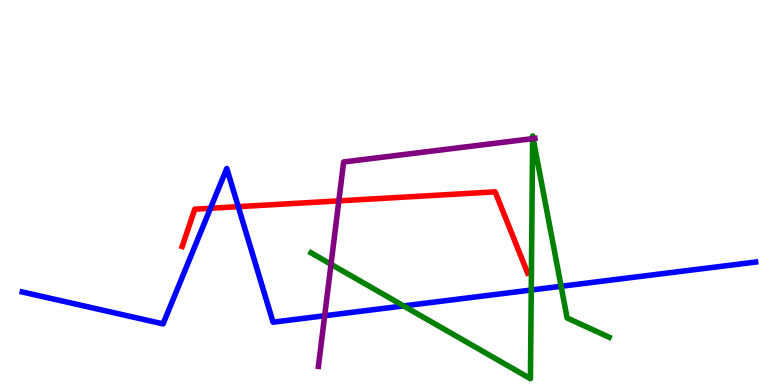[{'lines': ['blue', 'red'], 'intersections': [{'x': 2.72, 'y': 4.59}, {'x': 3.07, 'y': 4.63}]}, {'lines': ['green', 'red'], 'intersections': []}, {'lines': ['purple', 'red'], 'intersections': [{'x': 4.37, 'y': 4.78}]}, {'lines': ['blue', 'green'], 'intersections': [{'x': 5.21, 'y': 2.05}, {'x': 6.85, 'y': 2.47}, {'x': 7.24, 'y': 2.56}]}, {'lines': ['blue', 'purple'], 'intersections': [{'x': 4.19, 'y': 1.8}]}, {'lines': ['green', 'purple'], 'intersections': [{'x': 4.27, 'y': 3.14}, {'x': 6.87, 'y': 6.4}, {'x': 6.88, 'y': 6.4}]}]